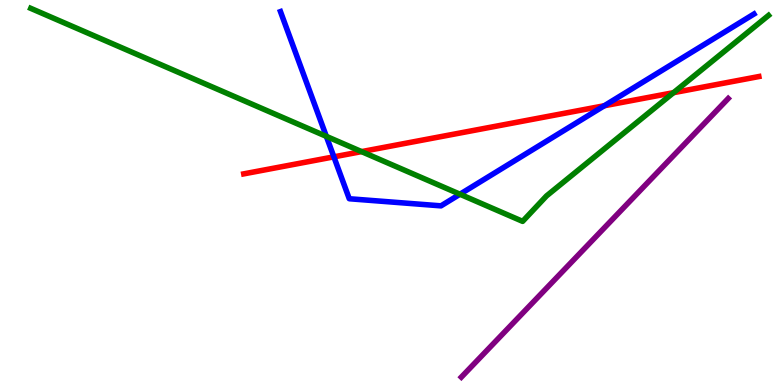[{'lines': ['blue', 'red'], 'intersections': [{'x': 4.31, 'y': 5.93}, {'x': 7.8, 'y': 7.25}]}, {'lines': ['green', 'red'], 'intersections': [{'x': 4.67, 'y': 6.06}, {'x': 8.69, 'y': 7.59}]}, {'lines': ['purple', 'red'], 'intersections': []}, {'lines': ['blue', 'green'], 'intersections': [{'x': 4.21, 'y': 6.46}, {'x': 5.93, 'y': 4.96}]}, {'lines': ['blue', 'purple'], 'intersections': []}, {'lines': ['green', 'purple'], 'intersections': []}]